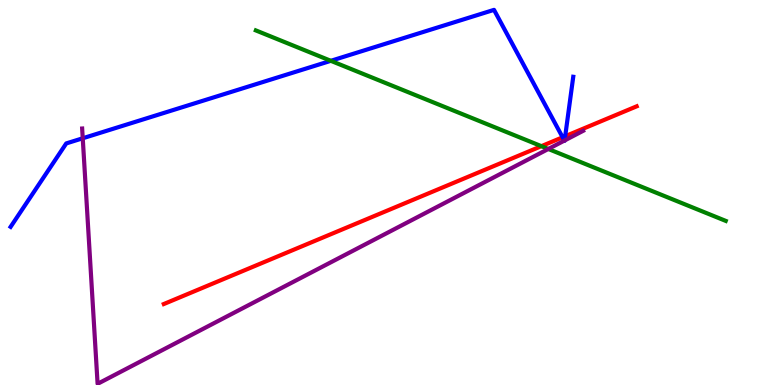[{'lines': ['blue', 'red'], 'intersections': [{'x': 7.26, 'y': 6.43}, {'x': 7.29, 'y': 6.46}]}, {'lines': ['green', 'red'], 'intersections': [{'x': 6.99, 'y': 6.2}]}, {'lines': ['purple', 'red'], 'intersections': []}, {'lines': ['blue', 'green'], 'intersections': [{'x': 4.27, 'y': 8.42}]}, {'lines': ['blue', 'purple'], 'intersections': [{'x': 1.07, 'y': 6.41}, {'x': 7.28, 'y': 6.35}, {'x': 7.29, 'y': 6.35}]}, {'lines': ['green', 'purple'], 'intersections': [{'x': 7.08, 'y': 6.13}]}]